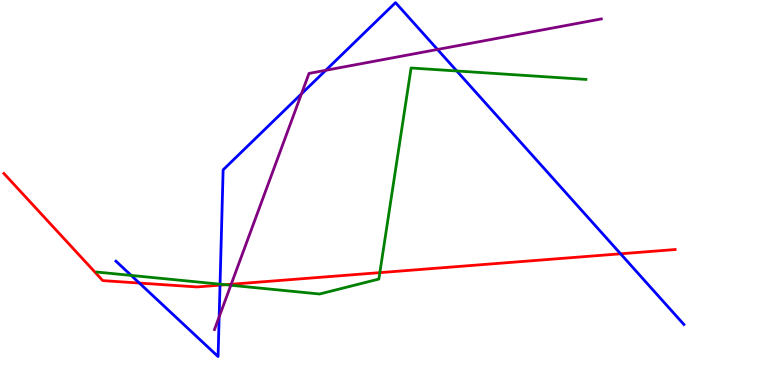[{'lines': ['blue', 'red'], 'intersections': [{'x': 1.8, 'y': 2.65}, {'x': 2.84, 'y': 2.59}, {'x': 8.01, 'y': 3.41}]}, {'lines': ['green', 'red'], 'intersections': [{'x': 2.91, 'y': 2.6}, {'x': 4.9, 'y': 2.92}]}, {'lines': ['purple', 'red'], 'intersections': [{'x': 2.98, 'y': 2.62}]}, {'lines': ['blue', 'green'], 'intersections': [{'x': 1.69, 'y': 2.85}, {'x': 2.84, 'y': 2.62}, {'x': 5.89, 'y': 8.16}]}, {'lines': ['blue', 'purple'], 'intersections': [{'x': 2.83, 'y': 1.77}, {'x': 3.89, 'y': 7.56}, {'x': 4.2, 'y': 8.17}, {'x': 5.65, 'y': 8.72}]}, {'lines': ['green', 'purple'], 'intersections': [{'x': 2.98, 'y': 2.59}]}]